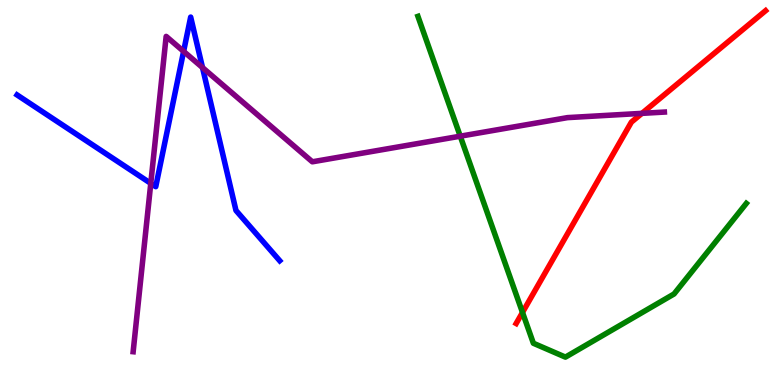[{'lines': ['blue', 'red'], 'intersections': []}, {'lines': ['green', 'red'], 'intersections': [{'x': 6.74, 'y': 1.88}]}, {'lines': ['purple', 'red'], 'intersections': [{'x': 8.28, 'y': 7.06}]}, {'lines': ['blue', 'green'], 'intersections': []}, {'lines': ['blue', 'purple'], 'intersections': [{'x': 1.95, 'y': 5.24}, {'x': 2.37, 'y': 8.67}, {'x': 2.61, 'y': 8.24}]}, {'lines': ['green', 'purple'], 'intersections': [{'x': 5.94, 'y': 6.46}]}]